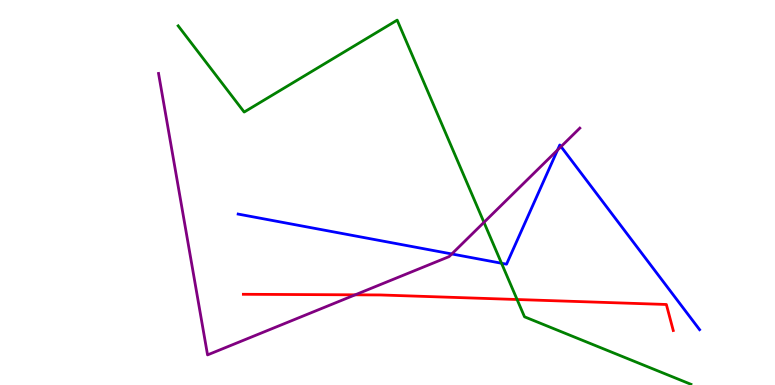[{'lines': ['blue', 'red'], 'intersections': []}, {'lines': ['green', 'red'], 'intersections': [{'x': 6.67, 'y': 2.22}]}, {'lines': ['purple', 'red'], 'intersections': [{'x': 4.58, 'y': 2.34}]}, {'lines': ['blue', 'green'], 'intersections': [{'x': 6.47, 'y': 3.16}]}, {'lines': ['blue', 'purple'], 'intersections': [{'x': 5.83, 'y': 3.4}, {'x': 7.19, 'y': 6.1}, {'x': 7.24, 'y': 6.19}]}, {'lines': ['green', 'purple'], 'intersections': [{'x': 6.24, 'y': 4.22}]}]